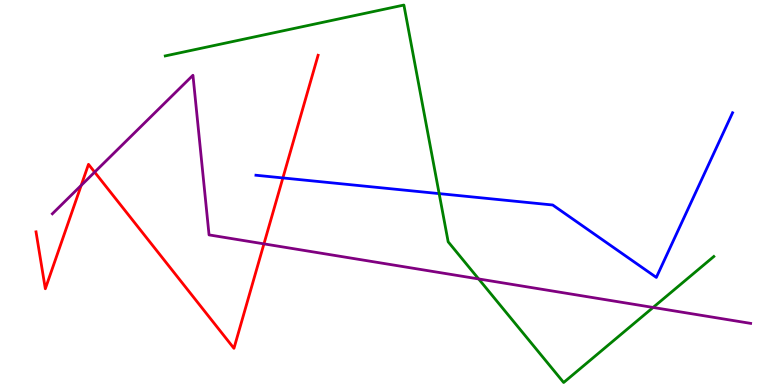[{'lines': ['blue', 'red'], 'intersections': [{'x': 3.65, 'y': 5.38}]}, {'lines': ['green', 'red'], 'intersections': []}, {'lines': ['purple', 'red'], 'intersections': [{'x': 1.05, 'y': 5.18}, {'x': 1.22, 'y': 5.53}, {'x': 3.41, 'y': 3.67}]}, {'lines': ['blue', 'green'], 'intersections': [{'x': 5.67, 'y': 4.97}]}, {'lines': ['blue', 'purple'], 'intersections': []}, {'lines': ['green', 'purple'], 'intersections': [{'x': 6.18, 'y': 2.75}, {'x': 8.43, 'y': 2.01}]}]